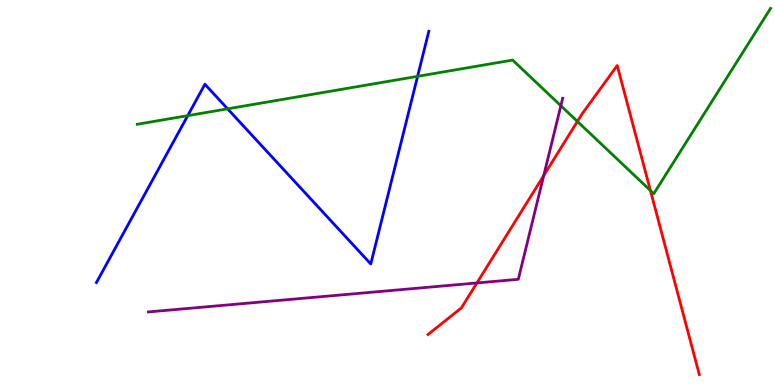[{'lines': ['blue', 'red'], 'intersections': []}, {'lines': ['green', 'red'], 'intersections': [{'x': 7.45, 'y': 6.85}, {'x': 8.39, 'y': 5.05}]}, {'lines': ['purple', 'red'], 'intersections': [{'x': 6.15, 'y': 2.65}, {'x': 7.02, 'y': 5.44}]}, {'lines': ['blue', 'green'], 'intersections': [{'x': 2.42, 'y': 7.0}, {'x': 2.94, 'y': 7.17}, {'x': 5.39, 'y': 8.02}]}, {'lines': ['blue', 'purple'], 'intersections': []}, {'lines': ['green', 'purple'], 'intersections': [{'x': 7.24, 'y': 7.25}]}]